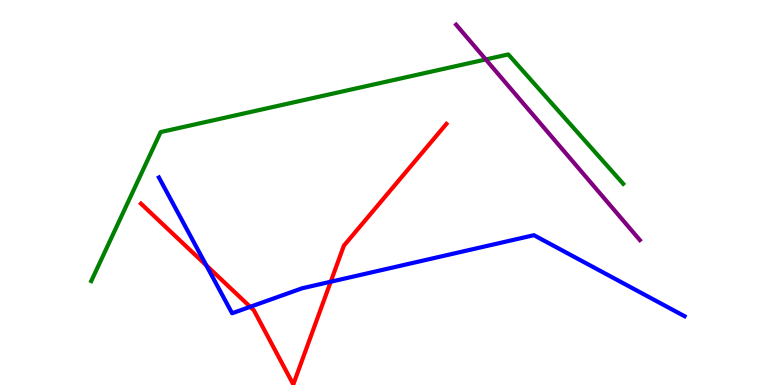[{'lines': ['blue', 'red'], 'intersections': [{'x': 2.66, 'y': 3.11}, {'x': 3.23, 'y': 2.03}, {'x': 4.27, 'y': 2.68}]}, {'lines': ['green', 'red'], 'intersections': []}, {'lines': ['purple', 'red'], 'intersections': []}, {'lines': ['blue', 'green'], 'intersections': []}, {'lines': ['blue', 'purple'], 'intersections': []}, {'lines': ['green', 'purple'], 'intersections': [{'x': 6.27, 'y': 8.46}]}]